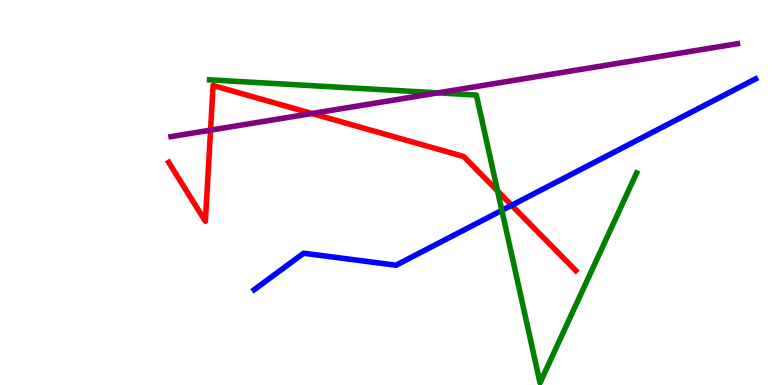[{'lines': ['blue', 'red'], 'intersections': [{'x': 6.6, 'y': 4.67}]}, {'lines': ['green', 'red'], 'intersections': [{'x': 6.42, 'y': 5.04}]}, {'lines': ['purple', 'red'], 'intersections': [{'x': 2.72, 'y': 6.62}, {'x': 4.03, 'y': 7.05}]}, {'lines': ['blue', 'green'], 'intersections': [{'x': 6.48, 'y': 4.54}]}, {'lines': ['blue', 'purple'], 'intersections': []}, {'lines': ['green', 'purple'], 'intersections': [{'x': 5.65, 'y': 7.59}]}]